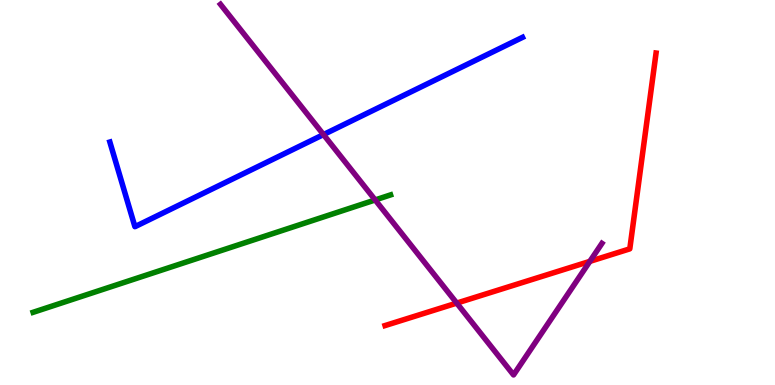[{'lines': ['blue', 'red'], 'intersections': []}, {'lines': ['green', 'red'], 'intersections': []}, {'lines': ['purple', 'red'], 'intersections': [{'x': 5.89, 'y': 2.13}, {'x': 7.61, 'y': 3.21}]}, {'lines': ['blue', 'green'], 'intersections': []}, {'lines': ['blue', 'purple'], 'intersections': [{'x': 4.17, 'y': 6.5}]}, {'lines': ['green', 'purple'], 'intersections': [{'x': 4.84, 'y': 4.81}]}]